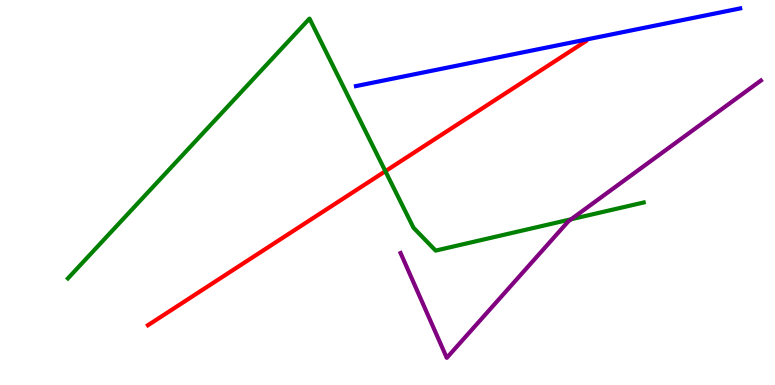[{'lines': ['blue', 'red'], 'intersections': []}, {'lines': ['green', 'red'], 'intersections': [{'x': 4.97, 'y': 5.55}]}, {'lines': ['purple', 'red'], 'intersections': []}, {'lines': ['blue', 'green'], 'intersections': []}, {'lines': ['blue', 'purple'], 'intersections': []}, {'lines': ['green', 'purple'], 'intersections': [{'x': 7.37, 'y': 4.3}]}]